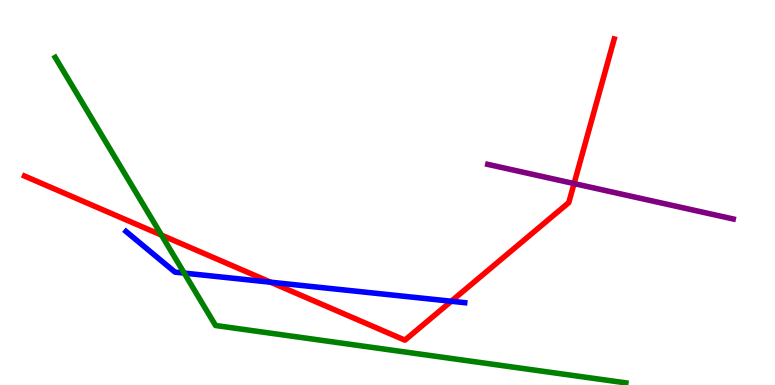[{'lines': ['blue', 'red'], 'intersections': [{'x': 3.49, 'y': 2.67}, {'x': 5.82, 'y': 2.18}]}, {'lines': ['green', 'red'], 'intersections': [{'x': 2.08, 'y': 3.89}]}, {'lines': ['purple', 'red'], 'intersections': [{'x': 7.41, 'y': 5.23}]}, {'lines': ['blue', 'green'], 'intersections': [{'x': 2.38, 'y': 2.91}]}, {'lines': ['blue', 'purple'], 'intersections': []}, {'lines': ['green', 'purple'], 'intersections': []}]